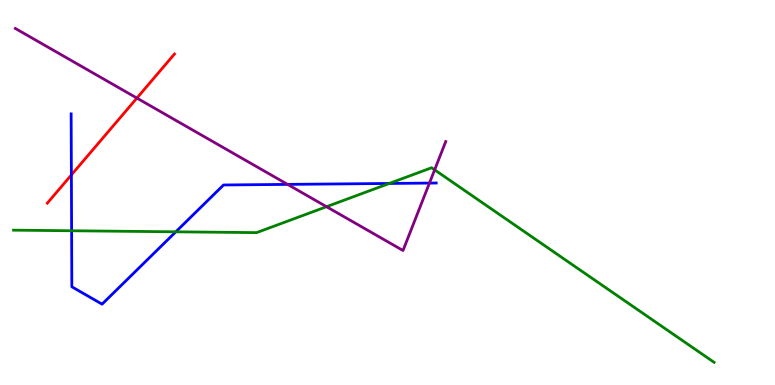[{'lines': ['blue', 'red'], 'intersections': [{'x': 0.921, 'y': 5.46}]}, {'lines': ['green', 'red'], 'intersections': []}, {'lines': ['purple', 'red'], 'intersections': [{'x': 1.77, 'y': 7.45}]}, {'lines': ['blue', 'green'], 'intersections': [{'x': 0.924, 'y': 4.01}, {'x': 2.27, 'y': 3.98}, {'x': 5.02, 'y': 5.23}]}, {'lines': ['blue', 'purple'], 'intersections': [{'x': 3.71, 'y': 5.21}, {'x': 5.54, 'y': 5.24}]}, {'lines': ['green', 'purple'], 'intersections': [{'x': 4.21, 'y': 4.63}, {'x': 5.61, 'y': 5.59}]}]